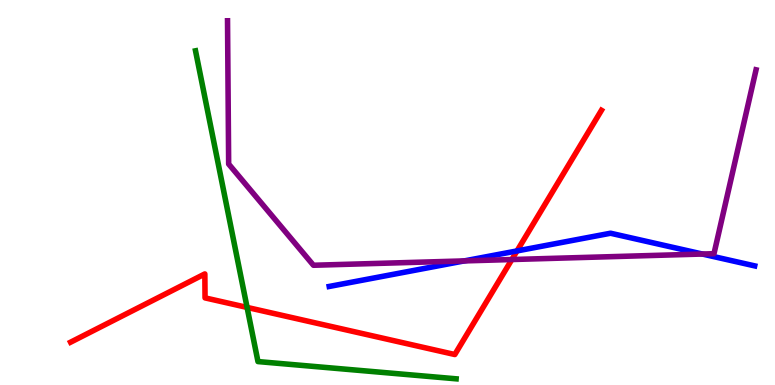[{'lines': ['blue', 'red'], 'intersections': [{'x': 6.67, 'y': 3.48}]}, {'lines': ['green', 'red'], 'intersections': [{'x': 3.19, 'y': 2.02}]}, {'lines': ['purple', 'red'], 'intersections': [{'x': 6.6, 'y': 3.26}]}, {'lines': ['blue', 'green'], 'intersections': []}, {'lines': ['blue', 'purple'], 'intersections': [{'x': 5.99, 'y': 3.22}, {'x': 9.06, 'y': 3.4}]}, {'lines': ['green', 'purple'], 'intersections': []}]